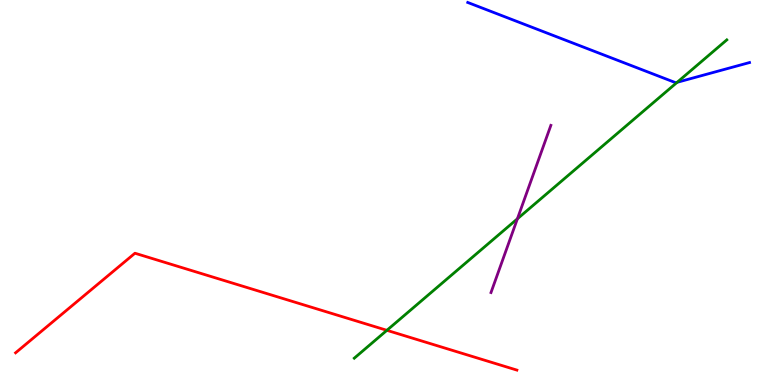[{'lines': ['blue', 'red'], 'intersections': []}, {'lines': ['green', 'red'], 'intersections': [{'x': 4.99, 'y': 1.42}]}, {'lines': ['purple', 'red'], 'intersections': []}, {'lines': ['blue', 'green'], 'intersections': [{'x': 8.74, 'y': 7.86}]}, {'lines': ['blue', 'purple'], 'intersections': []}, {'lines': ['green', 'purple'], 'intersections': [{'x': 6.68, 'y': 4.32}]}]